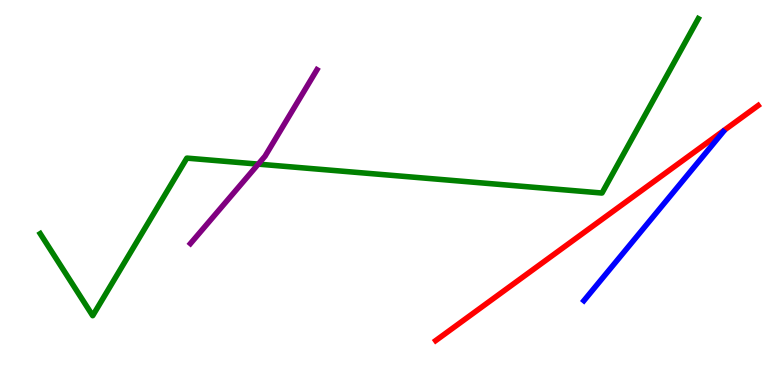[{'lines': ['blue', 'red'], 'intersections': []}, {'lines': ['green', 'red'], 'intersections': []}, {'lines': ['purple', 'red'], 'intersections': []}, {'lines': ['blue', 'green'], 'intersections': []}, {'lines': ['blue', 'purple'], 'intersections': []}, {'lines': ['green', 'purple'], 'intersections': [{'x': 3.33, 'y': 5.74}]}]